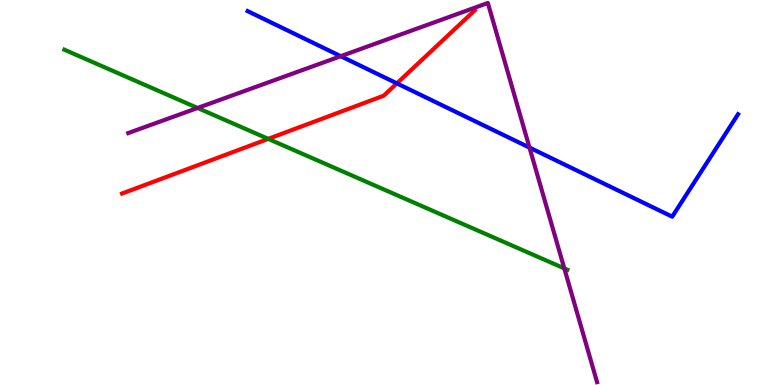[{'lines': ['blue', 'red'], 'intersections': [{'x': 5.12, 'y': 7.83}]}, {'lines': ['green', 'red'], 'intersections': [{'x': 3.46, 'y': 6.39}]}, {'lines': ['purple', 'red'], 'intersections': []}, {'lines': ['blue', 'green'], 'intersections': []}, {'lines': ['blue', 'purple'], 'intersections': [{'x': 4.4, 'y': 8.54}, {'x': 6.83, 'y': 6.17}]}, {'lines': ['green', 'purple'], 'intersections': [{'x': 2.55, 'y': 7.2}, {'x': 7.28, 'y': 3.03}]}]